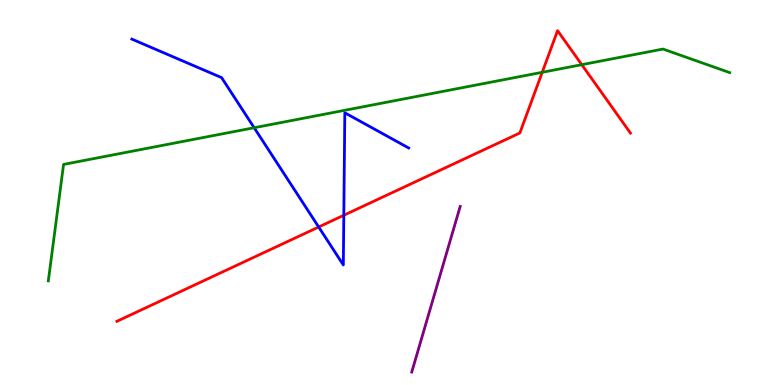[{'lines': ['blue', 'red'], 'intersections': [{'x': 4.11, 'y': 4.1}, {'x': 4.44, 'y': 4.41}]}, {'lines': ['green', 'red'], 'intersections': [{'x': 7.0, 'y': 8.12}, {'x': 7.51, 'y': 8.32}]}, {'lines': ['purple', 'red'], 'intersections': []}, {'lines': ['blue', 'green'], 'intersections': [{'x': 3.28, 'y': 6.68}]}, {'lines': ['blue', 'purple'], 'intersections': []}, {'lines': ['green', 'purple'], 'intersections': []}]